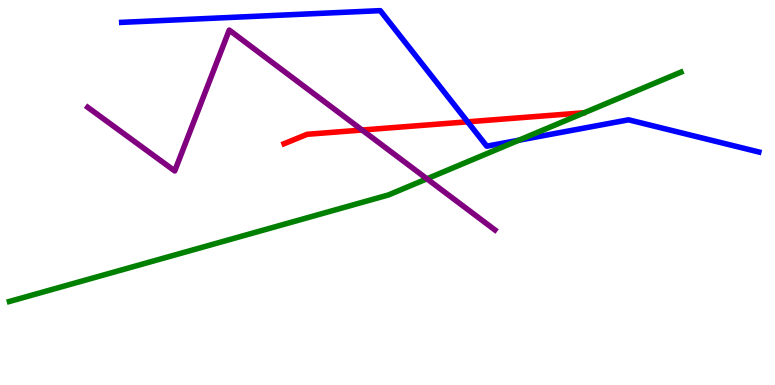[{'lines': ['blue', 'red'], 'intersections': [{'x': 6.03, 'y': 6.84}]}, {'lines': ['green', 'red'], 'intersections': []}, {'lines': ['purple', 'red'], 'intersections': [{'x': 4.67, 'y': 6.62}]}, {'lines': ['blue', 'green'], 'intersections': [{'x': 6.69, 'y': 6.36}]}, {'lines': ['blue', 'purple'], 'intersections': []}, {'lines': ['green', 'purple'], 'intersections': [{'x': 5.51, 'y': 5.36}]}]